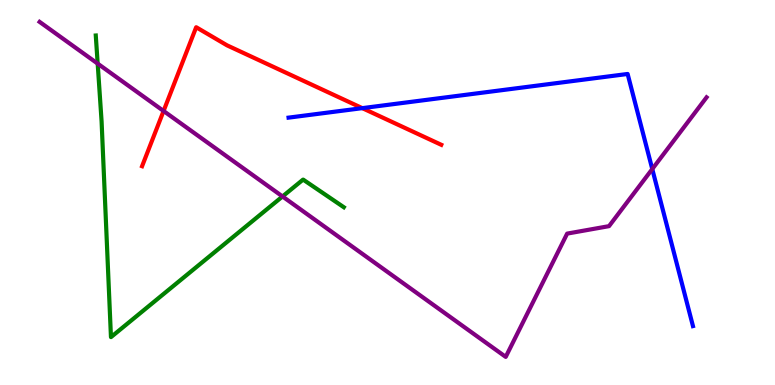[{'lines': ['blue', 'red'], 'intersections': [{'x': 4.67, 'y': 7.19}]}, {'lines': ['green', 'red'], 'intersections': []}, {'lines': ['purple', 'red'], 'intersections': [{'x': 2.11, 'y': 7.12}]}, {'lines': ['blue', 'green'], 'intersections': []}, {'lines': ['blue', 'purple'], 'intersections': [{'x': 8.42, 'y': 5.61}]}, {'lines': ['green', 'purple'], 'intersections': [{'x': 1.26, 'y': 8.35}, {'x': 3.65, 'y': 4.9}]}]